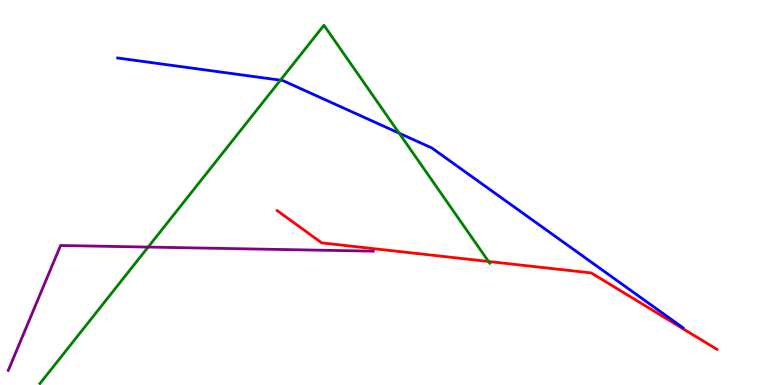[{'lines': ['blue', 'red'], 'intersections': []}, {'lines': ['green', 'red'], 'intersections': [{'x': 6.3, 'y': 3.21}]}, {'lines': ['purple', 'red'], 'intersections': []}, {'lines': ['blue', 'green'], 'intersections': [{'x': 3.62, 'y': 7.92}, {'x': 5.15, 'y': 6.54}]}, {'lines': ['blue', 'purple'], 'intersections': []}, {'lines': ['green', 'purple'], 'intersections': [{'x': 1.91, 'y': 3.58}]}]